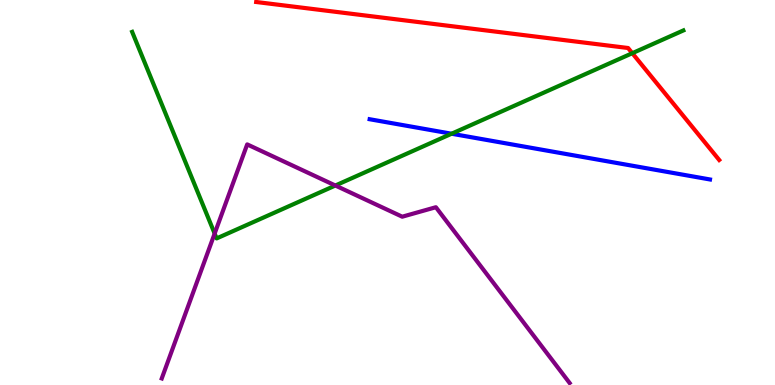[{'lines': ['blue', 'red'], 'intersections': []}, {'lines': ['green', 'red'], 'intersections': [{'x': 8.16, 'y': 8.62}]}, {'lines': ['purple', 'red'], 'intersections': []}, {'lines': ['blue', 'green'], 'intersections': [{'x': 5.83, 'y': 6.53}]}, {'lines': ['blue', 'purple'], 'intersections': []}, {'lines': ['green', 'purple'], 'intersections': [{'x': 2.77, 'y': 3.93}, {'x': 4.33, 'y': 5.18}]}]